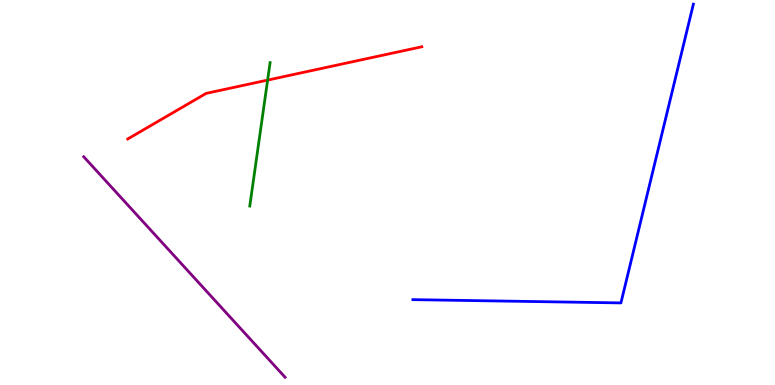[{'lines': ['blue', 'red'], 'intersections': []}, {'lines': ['green', 'red'], 'intersections': [{'x': 3.45, 'y': 7.92}]}, {'lines': ['purple', 'red'], 'intersections': []}, {'lines': ['blue', 'green'], 'intersections': []}, {'lines': ['blue', 'purple'], 'intersections': []}, {'lines': ['green', 'purple'], 'intersections': []}]